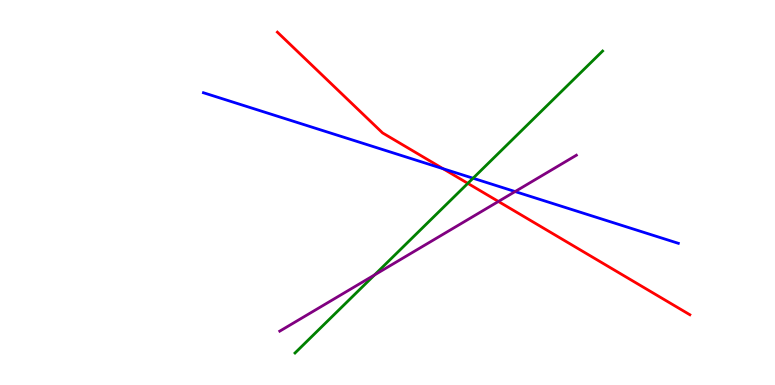[{'lines': ['blue', 'red'], 'intersections': [{'x': 5.72, 'y': 5.62}]}, {'lines': ['green', 'red'], 'intersections': [{'x': 6.04, 'y': 5.24}]}, {'lines': ['purple', 'red'], 'intersections': [{'x': 6.43, 'y': 4.77}]}, {'lines': ['blue', 'green'], 'intersections': [{'x': 6.1, 'y': 5.37}]}, {'lines': ['blue', 'purple'], 'intersections': [{'x': 6.65, 'y': 5.02}]}, {'lines': ['green', 'purple'], 'intersections': [{'x': 4.83, 'y': 2.86}]}]